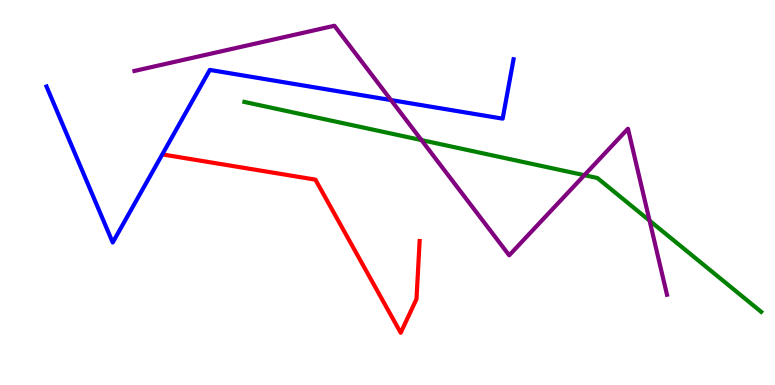[{'lines': ['blue', 'red'], 'intersections': []}, {'lines': ['green', 'red'], 'intersections': []}, {'lines': ['purple', 'red'], 'intersections': []}, {'lines': ['blue', 'green'], 'intersections': []}, {'lines': ['blue', 'purple'], 'intersections': [{'x': 5.05, 'y': 7.4}]}, {'lines': ['green', 'purple'], 'intersections': [{'x': 5.44, 'y': 6.36}, {'x': 7.54, 'y': 5.45}, {'x': 8.38, 'y': 4.27}]}]